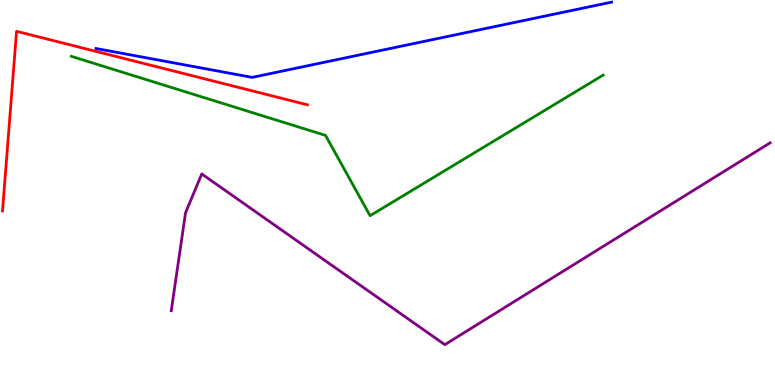[{'lines': ['blue', 'red'], 'intersections': []}, {'lines': ['green', 'red'], 'intersections': []}, {'lines': ['purple', 'red'], 'intersections': []}, {'lines': ['blue', 'green'], 'intersections': []}, {'lines': ['blue', 'purple'], 'intersections': []}, {'lines': ['green', 'purple'], 'intersections': []}]